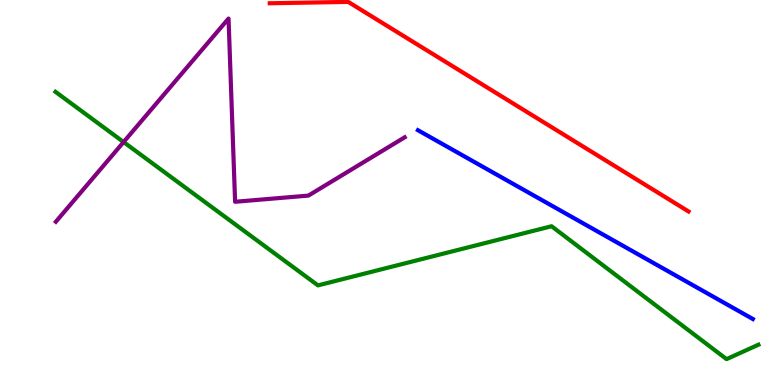[{'lines': ['blue', 'red'], 'intersections': []}, {'lines': ['green', 'red'], 'intersections': []}, {'lines': ['purple', 'red'], 'intersections': []}, {'lines': ['blue', 'green'], 'intersections': []}, {'lines': ['blue', 'purple'], 'intersections': []}, {'lines': ['green', 'purple'], 'intersections': [{'x': 1.59, 'y': 6.31}]}]